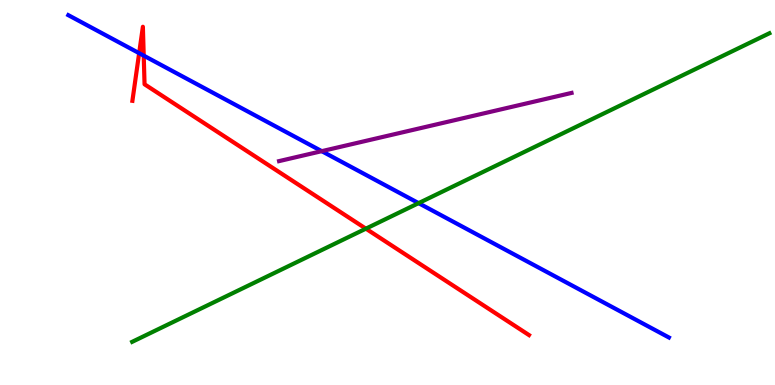[{'lines': ['blue', 'red'], 'intersections': [{'x': 1.8, 'y': 8.62}, {'x': 1.85, 'y': 8.56}]}, {'lines': ['green', 'red'], 'intersections': [{'x': 4.72, 'y': 4.06}]}, {'lines': ['purple', 'red'], 'intersections': []}, {'lines': ['blue', 'green'], 'intersections': [{'x': 5.4, 'y': 4.72}]}, {'lines': ['blue', 'purple'], 'intersections': [{'x': 4.15, 'y': 6.07}]}, {'lines': ['green', 'purple'], 'intersections': []}]